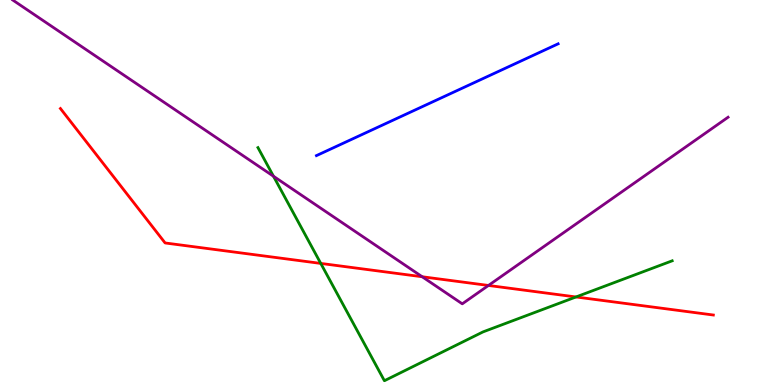[{'lines': ['blue', 'red'], 'intersections': []}, {'lines': ['green', 'red'], 'intersections': [{'x': 4.14, 'y': 3.16}, {'x': 7.43, 'y': 2.29}]}, {'lines': ['purple', 'red'], 'intersections': [{'x': 5.45, 'y': 2.81}, {'x': 6.3, 'y': 2.59}]}, {'lines': ['blue', 'green'], 'intersections': []}, {'lines': ['blue', 'purple'], 'intersections': []}, {'lines': ['green', 'purple'], 'intersections': [{'x': 3.53, 'y': 5.42}]}]